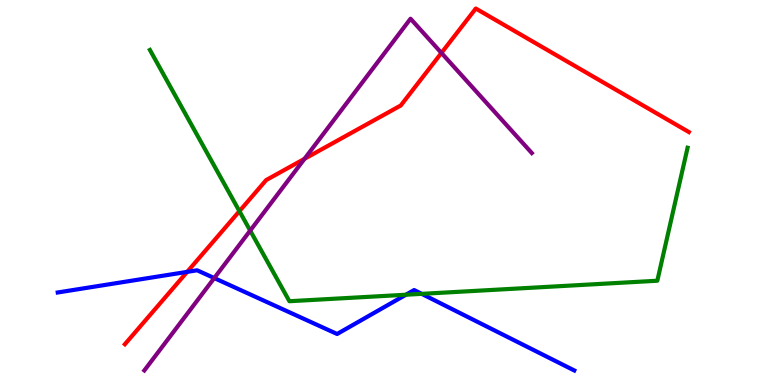[{'lines': ['blue', 'red'], 'intersections': [{'x': 2.42, 'y': 2.94}]}, {'lines': ['green', 'red'], 'intersections': [{'x': 3.09, 'y': 4.51}]}, {'lines': ['purple', 'red'], 'intersections': [{'x': 3.93, 'y': 5.87}, {'x': 5.7, 'y': 8.62}]}, {'lines': ['blue', 'green'], 'intersections': [{'x': 5.24, 'y': 2.34}, {'x': 5.44, 'y': 2.37}]}, {'lines': ['blue', 'purple'], 'intersections': [{'x': 2.76, 'y': 2.78}]}, {'lines': ['green', 'purple'], 'intersections': [{'x': 3.23, 'y': 4.01}]}]